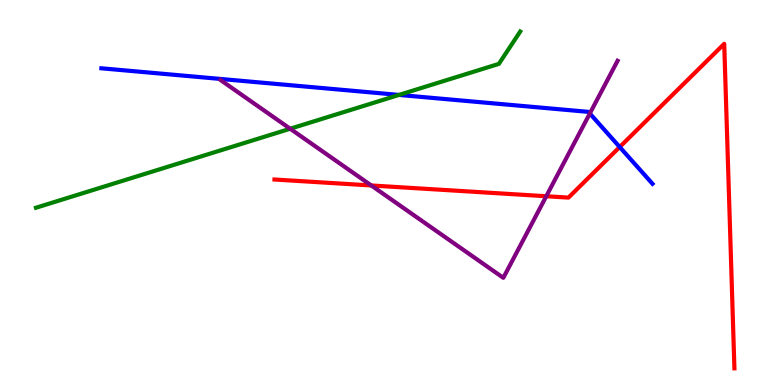[{'lines': ['blue', 'red'], 'intersections': [{'x': 8.0, 'y': 6.18}]}, {'lines': ['green', 'red'], 'intersections': []}, {'lines': ['purple', 'red'], 'intersections': [{'x': 4.79, 'y': 5.18}, {'x': 7.05, 'y': 4.9}]}, {'lines': ['blue', 'green'], 'intersections': [{'x': 5.15, 'y': 7.53}]}, {'lines': ['blue', 'purple'], 'intersections': [{'x': 7.61, 'y': 7.05}]}, {'lines': ['green', 'purple'], 'intersections': [{'x': 3.74, 'y': 6.66}]}]